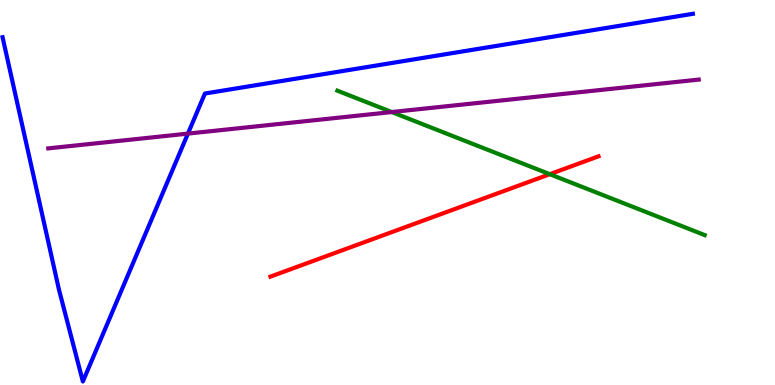[{'lines': ['blue', 'red'], 'intersections': []}, {'lines': ['green', 'red'], 'intersections': [{'x': 7.09, 'y': 5.48}]}, {'lines': ['purple', 'red'], 'intersections': []}, {'lines': ['blue', 'green'], 'intersections': []}, {'lines': ['blue', 'purple'], 'intersections': [{'x': 2.42, 'y': 6.53}]}, {'lines': ['green', 'purple'], 'intersections': [{'x': 5.05, 'y': 7.09}]}]